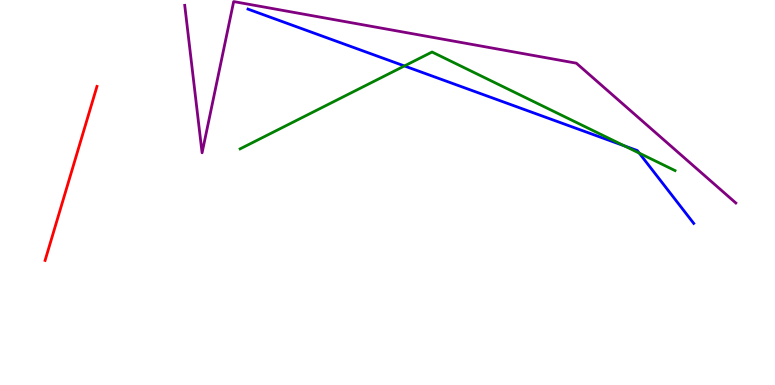[{'lines': ['blue', 'red'], 'intersections': []}, {'lines': ['green', 'red'], 'intersections': []}, {'lines': ['purple', 'red'], 'intersections': []}, {'lines': ['blue', 'green'], 'intersections': [{'x': 5.22, 'y': 8.29}, {'x': 8.06, 'y': 6.21}, {'x': 8.25, 'y': 6.02}]}, {'lines': ['blue', 'purple'], 'intersections': []}, {'lines': ['green', 'purple'], 'intersections': []}]